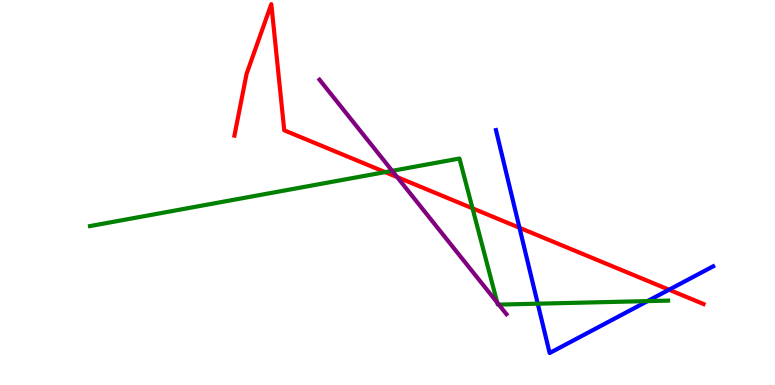[{'lines': ['blue', 'red'], 'intersections': [{'x': 6.7, 'y': 4.08}, {'x': 8.63, 'y': 2.47}]}, {'lines': ['green', 'red'], 'intersections': [{'x': 4.97, 'y': 5.53}, {'x': 6.1, 'y': 4.59}]}, {'lines': ['purple', 'red'], 'intersections': [{'x': 5.12, 'y': 5.4}]}, {'lines': ['blue', 'green'], 'intersections': [{'x': 6.94, 'y': 2.11}, {'x': 8.36, 'y': 2.18}]}, {'lines': ['blue', 'purple'], 'intersections': []}, {'lines': ['green', 'purple'], 'intersections': [{'x': 5.06, 'y': 5.56}, {'x': 6.42, 'y': 2.14}, {'x': 6.44, 'y': 2.09}]}]